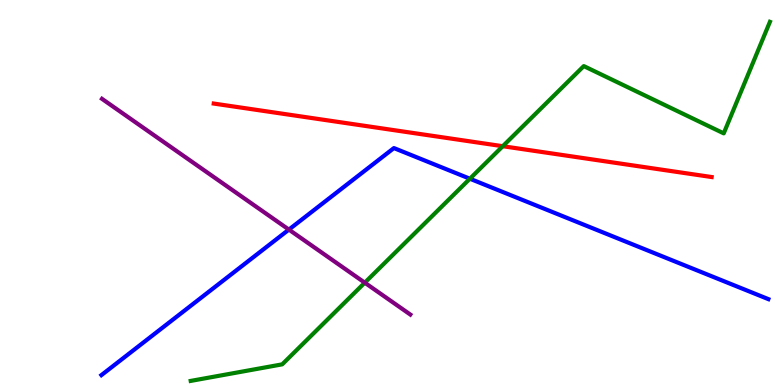[{'lines': ['blue', 'red'], 'intersections': []}, {'lines': ['green', 'red'], 'intersections': [{'x': 6.49, 'y': 6.2}]}, {'lines': ['purple', 'red'], 'intersections': []}, {'lines': ['blue', 'green'], 'intersections': [{'x': 6.06, 'y': 5.36}]}, {'lines': ['blue', 'purple'], 'intersections': [{'x': 3.73, 'y': 4.04}]}, {'lines': ['green', 'purple'], 'intersections': [{'x': 4.71, 'y': 2.66}]}]